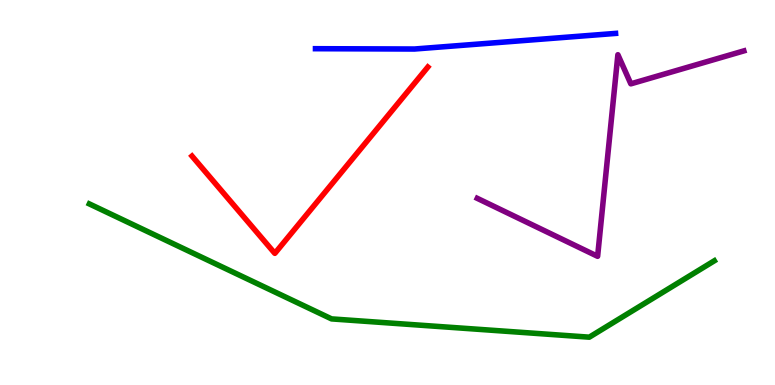[{'lines': ['blue', 'red'], 'intersections': []}, {'lines': ['green', 'red'], 'intersections': []}, {'lines': ['purple', 'red'], 'intersections': []}, {'lines': ['blue', 'green'], 'intersections': []}, {'lines': ['blue', 'purple'], 'intersections': []}, {'lines': ['green', 'purple'], 'intersections': []}]